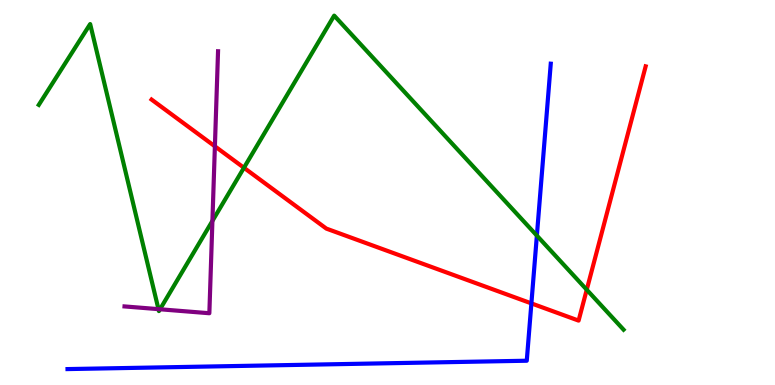[{'lines': ['blue', 'red'], 'intersections': [{'x': 6.86, 'y': 2.12}]}, {'lines': ['green', 'red'], 'intersections': [{'x': 3.15, 'y': 5.64}, {'x': 7.57, 'y': 2.47}]}, {'lines': ['purple', 'red'], 'intersections': [{'x': 2.77, 'y': 6.2}]}, {'lines': ['blue', 'green'], 'intersections': [{'x': 6.93, 'y': 3.88}]}, {'lines': ['blue', 'purple'], 'intersections': []}, {'lines': ['green', 'purple'], 'intersections': [{'x': 2.04, 'y': 1.97}, {'x': 2.06, 'y': 1.97}, {'x': 2.74, 'y': 4.26}]}]